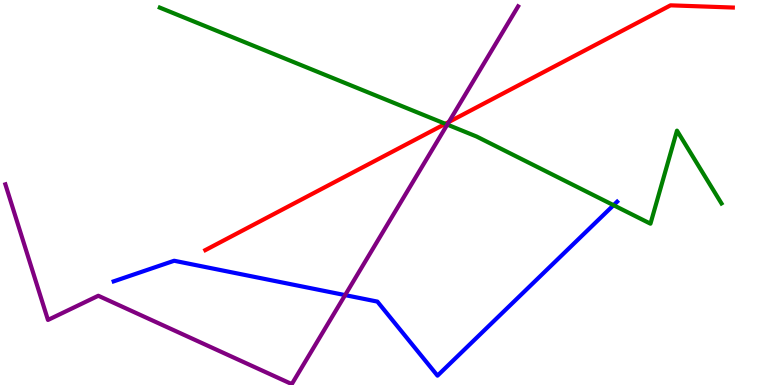[{'lines': ['blue', 'red'], 'intersections': []}, {'lines': ['green', 'red'], 'intersections': [{'x': 5.75, 'y': 6.78}]}, {'lines': ['purple', 'red'], 'intersections': [{'x': 5.79, 'y': 6.83}]}, {'lines': ['blue', 'green'], 'intersections': [{'x': 7.92, 'y': 4.67}]}, {'lines': ['blue', 'purple'], 'intersections': [{'x': 4.45, 'y': 2.33}]}, {'lines': ['green', 'purple'], 'intersections': [{'x': 5.77, 'y': 6.76}]}]